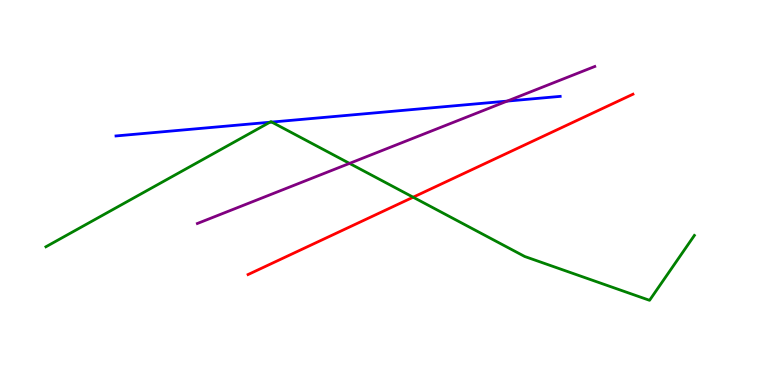[{'lines': ['blue', 'red'], 'intersections': []}, {'lines': ['green', 'red'], 'intersections': [{'x': 5.33, 'y': 4.88}]}, {'lines': ['purple', 'red'], 'intersections': []}, {'lines': ['blue', 'green'], 'intersections': [{'x': 3.48, 'y': 6.82}, {'x': 3.51, 'y': 6.83}]}, {'lines': ['blue', 'purple'], 'intersections': [{'x': 6.54, 'y': 7.37}]}, {'lines': ['green', 'purple'], 'intersections': [{'x': 4.51, 'y': 5.76}]}]